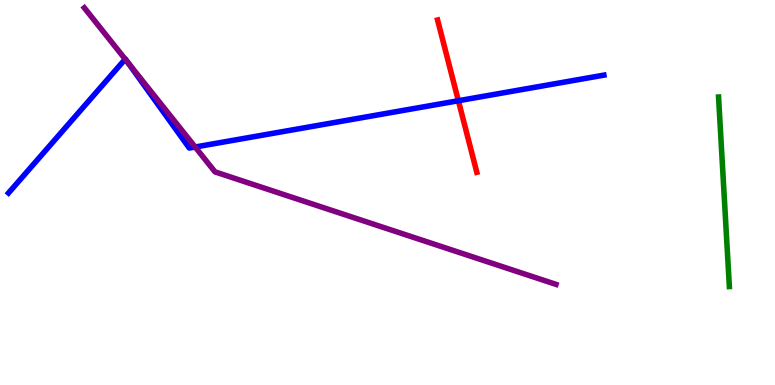[{'lines': ['blue', 'red'], 'intersections': [{'x': 5.91, 'y': 7.38}]}, {'lines': ['green', 'red'], 'intersections': []}, {'lines': ['purple', 'red'], 'intersections': []}, {'lines': ['blue', 'green'], 'intersections': []}, {'lines': ['blue', 'purple'], 'intersections': [{'x': 1.62, 'y': 8.46}, {'x': 1.64, 'y': 8.39}, {'x': 2.52, 'y': 6.18}]}, {'lines': ['green', 'purple'], 'intersections': []}]